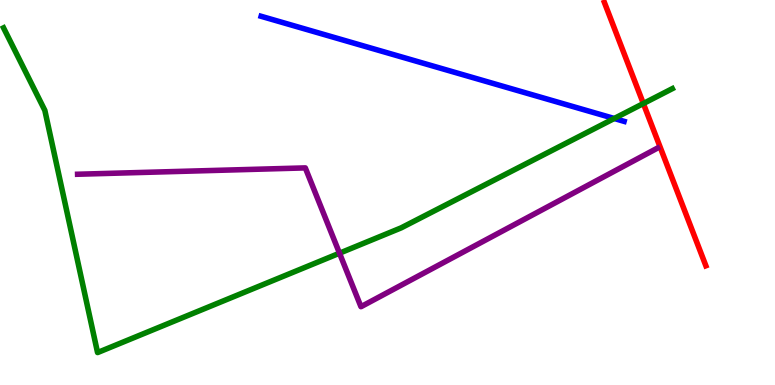[{'lines': ['blue', 'red'], 'intersections': []}, {'lines': ['green', 'red'], 'intersections': [{'x': 8.3, 'y': 7.31}]}, {'lines': ['purple', 'red'], 'intersections': []}, {'lines': ['blue', 'green'], 'intersections': [{'x': 7.93, 'y': 6.92}]}, {'lines': ['blue', 'purple'], 'intersections': []}, {'lines': ['green', 'purple'], 'intersections': [{'x': 4.38, 'y': 3.42}]}]